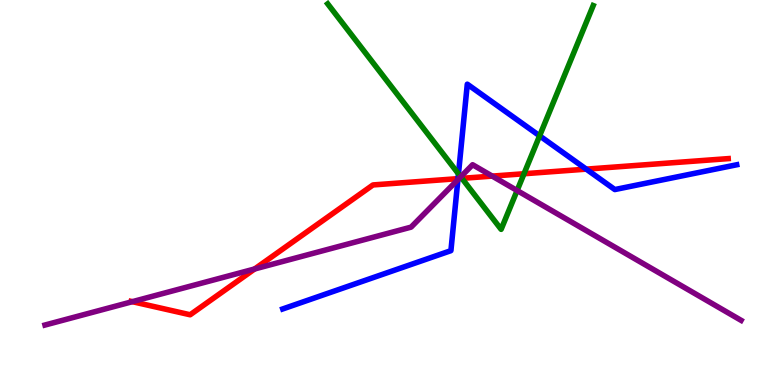[{'lines': ['blue', 'red'], 'intersections': [{'x': 5.91, 'y': 5.36}, {'x': 7.56, 'y': 5.61}]}, {'lines': ['green', 'red'], 'intersections': [{'x': 5.96, 'y': 5.37}, {'x': 6.76, 'y': 5.49}]}, {'lines': ['purple', 'red'], 'intersections': [{'x': 1.71, 'y': 2.16}, {'x': 3.29, 'y': 3.01}, {'x': 5.92, 'y': 5.36}, {'x': 6.35, 'y': 5.43}]}, {'lines': ['blue', 'green'], 'intersections': [{'x': 5.92, 'y': 5.48}, {'x': 6.96, 'y': 6.47}]}, {'lines': ['blue', 'purple'], 'intersections': [{'x': 5.91, 'y': 5.33}]}, {'lines': ['green', 'purple'], 'intersections': [{'x': 5.94, 'y': 5.41}, {'x': 6.67, 'y': 5.05}]}]